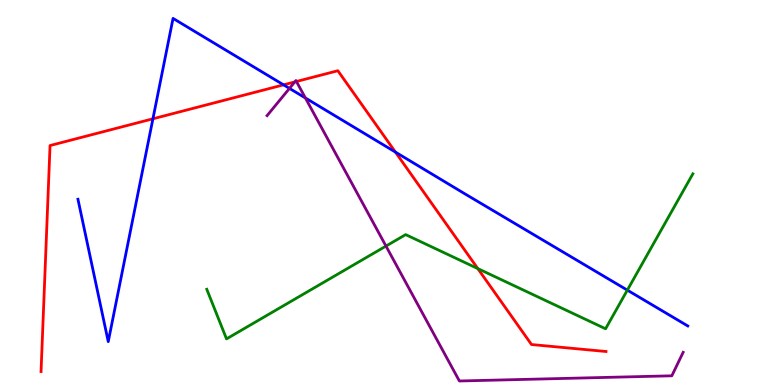[{'lines': ['blue', 'red'], 'intersections': [{'x': 1.97, 'y': 6.91}, {'x': 3.66, 'y': 7.8}, {'x': 5.1, 'y': 6.05}]}, {'lines': ['green', 'red'], 'intersections': [{'x': 6.17, 'y': 3.02}]}, {'lines': ['purple', 'red'], 'intersections': [{'x': 3.8, 'y': 7.87}, {'x': 3.82, 'y': 7.88}]}, {'lines': ['blue', 'green'], 'intersections': [{'x': 8.09, 'y': 2.46}]}, {'lines': ['blue', 'purple'], 'intersections': [{'x': 3.74, 'y': 7.7}, {'x': 3.94, 'y': 7.46}]}, {'lines': ['green', 'purple'], 'intersections': [{'x': 4.98, 'y': 3.61}]}]